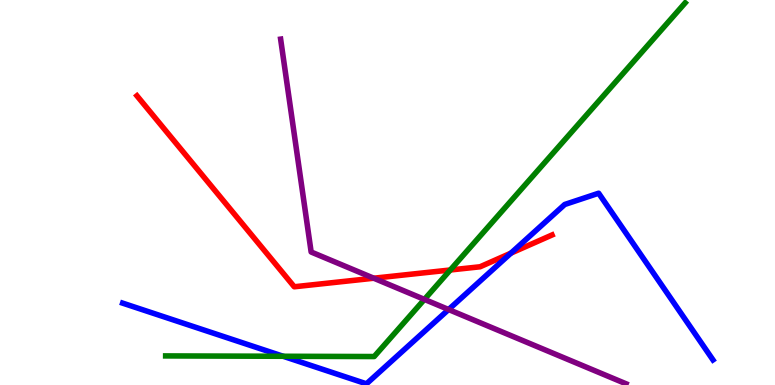[{'lines': ['blue', 'red'], 'intersections': [{'x': 6.59, 'y': 3.42}]}, {'lines': ['green', 'red'], 'intersections': [{'x': 5.81, 'y': 2.99}]}, {'lines': ['purple', 'red'], 'intersections': [{'x': 4.82, 'y': 2.77}]}, {'lines': ['blue', 'green'], 'intersections': [{'x': 3.65, 'y': 0.746}]}, {'lines': ['blue', 'purple'], 'intersections': [{'x': 5.79, 'y': 1.96}]}, {'lines': ['green', 'purple'], 'intersections': [{'x': 5.48, 'y': 2.22}]}]